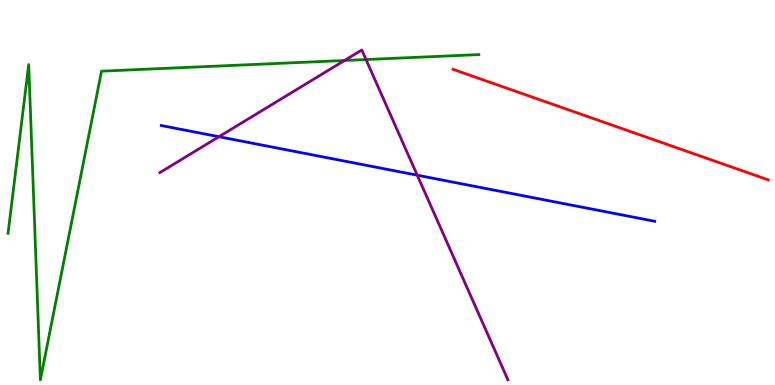[{'lines': ['blue', 'red'], 'intersections': []}, {'lines': ['green', 'red'], 'intersections': []}, {'lines': ['purple', 'red'], 'intersections': []}, {'lines': ['blue', 'green'], 'intersections': []}, {'lines': ['blue', 'purple'], 'intersections': [{'x': 2.83, 'y': 6.45}, {'x': 5.38, 'y': 5.45}]}, {'lines': ['green', 'purple'], 'intersections': [{'x': 4.45, 'y': 8.43}, {'x': 4.72, 'y': 8.45}]}]